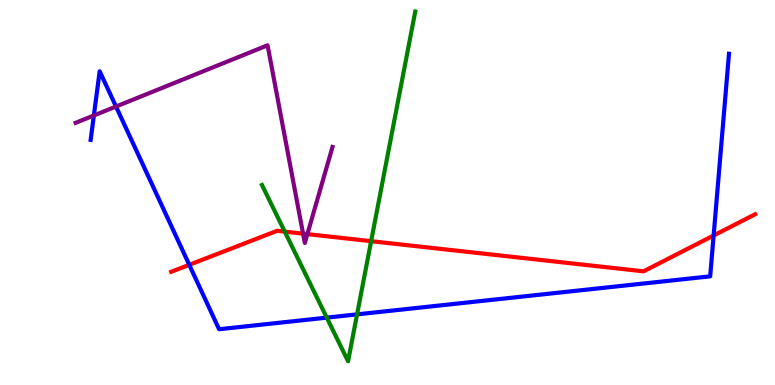[{'lines': ['blue', 'red'], 'intersections': [{'x': 2.44, 'y': 3.12}, {'x': 9.21, 'y': 3.88}]}, {'lines': ['green', 'red'], 'intersections': [{'x': 3.67, 'y': 3.98}, {'x': 4.79, 'y': 3.74}]}, {'lines': ['purple', 'red'], 'intersections': [{'x': 3.91, 'y': 3.93}, {'x': 3.97, 'y': 3.92}]}, {'lines': ['blue', 'green'], 'intersections': [{'x': 4.22, 'y': 1.75}, {'x': 4.61, 'y': 1.83}]}, {'lines': ['blue', 'purple'], 'intersections': [{'x': 1.21, 'y': 7.0}, {'x': 1.5, 'y': 7.23}]}, {'lines': ['green', 'purple'], 'intersections': []}]